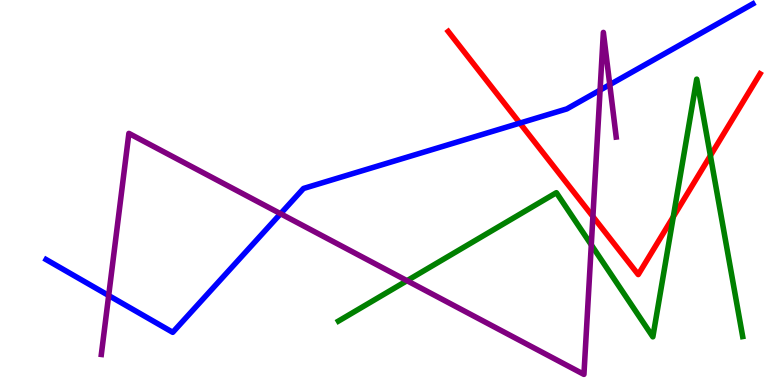[{'lines': ['blue', 'red'], 'intersections': [{'x': 6.71, 'y': 6.8}]}, {'lines': ['green', 'red'], 'intersections': [{'x': 8.69, 'y': 4.37}, {'x': 9.17, 'y': 5.96}]}, {'lines': ['purple', 'red'], 'intersections': [{'x': 7.65, 'y': 4.37}]}, {'lines': ['blue', 'green'], 'intersections': []}, {'lines': ['blue', 'purple'], 'intersections': [{'x': 1.4, 'y': 2.32}, {'x': 3.62, 'y': 4.45}, {'x': 7.74, 'y': 7.66}, {'x': 7.87, 'y': 7.8}]}, {'lines': ['green', 'purple'], 'intersections': [{'x': 5.25, 'y': 2.71}, {'x': 7.63, 'y': 3.64}]}]